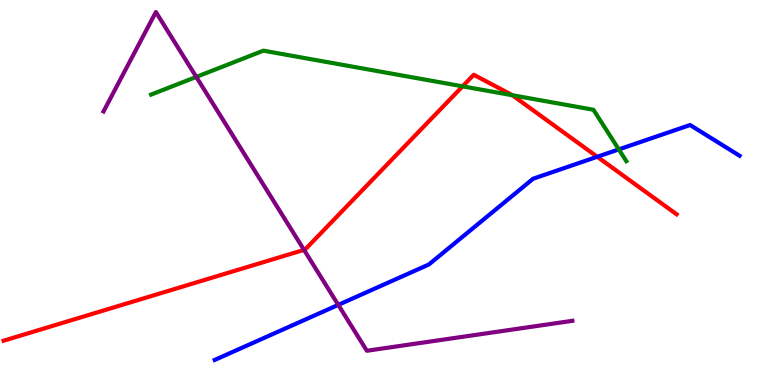[{'lines': ['blue', 'red'], 'intersections': [{'x': 7.71, 'y': 5.93}]}, {'lines': ['green', 'red'], 'intersections': [{'x': 5.97, 'y': 7.76}, {'x': 6.61, 'y': 7.53}]}, {'lines': ['purple', 'red'], 'intersections': [{'x': 3.92, 'y': 3.51}]}, {'lines': ['blue', 'green'], 'intersections': [{'x': 7.98, 'y': 6.12}]}, {'lines': ['blue', 'purple'], 'intersections': [{'x': 4.36, 'y': 2.08}]}, {'lines': ['green', 'purple'], 'intersections': [{'x': 2.53, 'y': 8.0}]}]